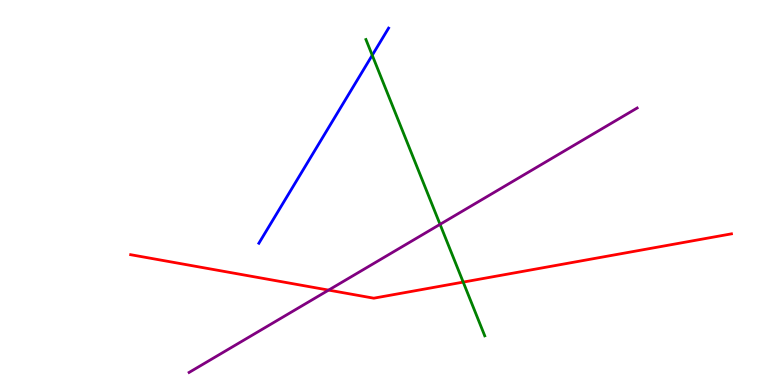[{'lines': ['blue', 'red'], 'intersections': []}, {'lines': ['green', 'red'], 'intersections': [{'x': 5.98, 'y': 2.67}]}, {'lines': ['purple', 'red'], 'intersections': [{'x': 4.24, 'y': 2.46}]}, {'lines': ['blue', 'green'], 'intersections': [{'x': 4.8, 'y': 8.57}]}, {'lines': ['blue', 'purple'], 'intersections': []}, {'lines': ['green', 'purple'], 'intersections': [{'x': 5.68, 'y': 4.17}]}]